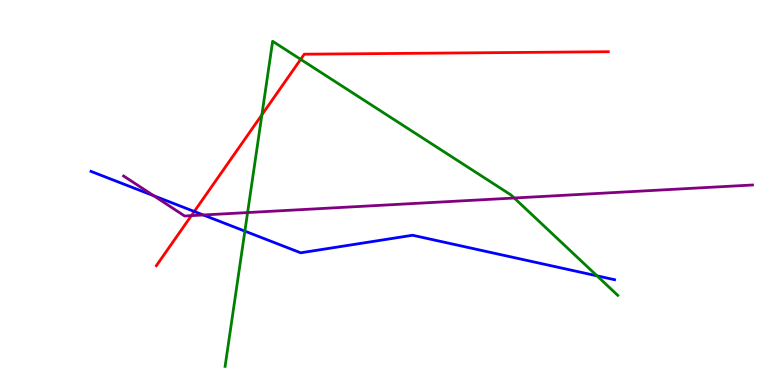[{'lines': ['blue', 'red'], 'intersections': [{'x': 2.51, 'y': 4.51}]}, {'lines': ['green', 'red'], 'intersections': [{'x': 3.38, 'y': 7.02}, {'x': 3.88, 'y': 8.46}]}, {'lines': ['purple', 'red'], 'intersections': [{'x': 2.47, 'y': 4.4}]}, {'lines': ['blue', 'green'], 'intersections': [{'x': 3.16, 'y': 4.0}, {'x': 7.7, 'y': 2.84}]}, {'lines': ['blue', 'purple'], 'intersections': [{'x': 1.98, 'y': 4.92}, {'x': 2.62, 'y': 4.42}]}, {'lines': ['green', 'purple'], 'intersections': [{'x': 3.19, 'y': 4.48}, {'x': 6.64, 'y': 4.86}]}]